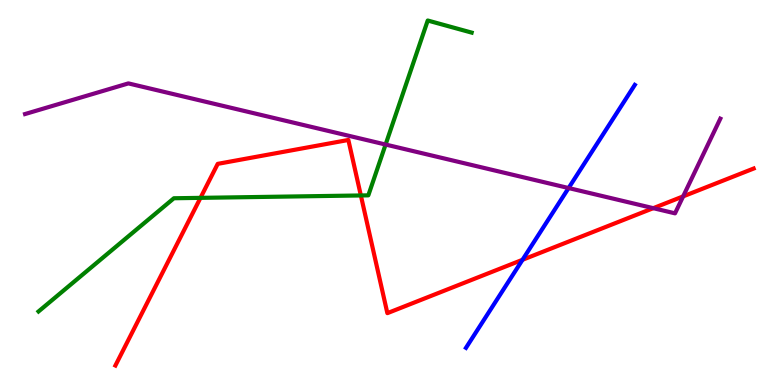[{'lines': ['blue', 'red'], 'intersections': [{'x': 6.74, 'y': 3.25}]}, {'lines': ['green', 'red'], 'intersections': [{'x': 2.59, 'y': 4.86}, {'x': 4.66, 'y': 4.92}]}, {'lines': ['purple', 'red'], 'intersections': [{'x': 8.43, 'y': 4.59}, {'x': 8.81, 'y': 4.9}]}, {'lines': ['blue', 'green'], 'intersections': []}, {'lines': ['blue', 'purple'], 'intersections': [{'x': 7.34, 'y': 5.12}]}, {'lines': ['green', 'purple'], 'intersections': [{'x': 4.98, 'y': 6.25}]}]